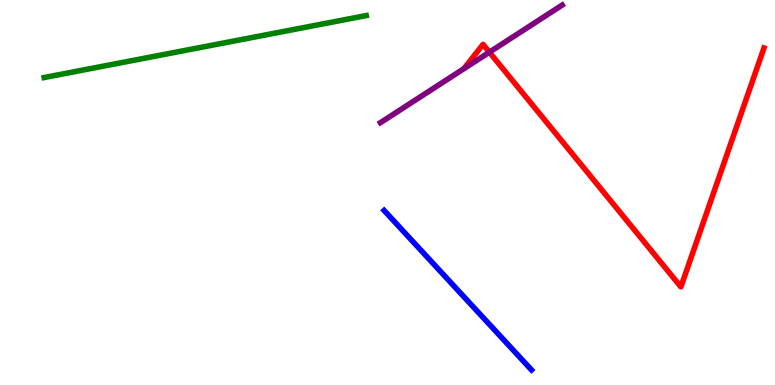[{'lines': ['blue', 'red'], 'intersections': []}, {'lines': ['green', 'red'], 'intersections': []}, {'lines': ['purple', 'red'], 'intersections': [{'x': 6.31, 'y': 8.64}]}, {'lines': ['blue', 'green'], 'intersections': []}, {'lines': ['blue', 'purple'], 'intersections': []}, {'lines': ['green', 'purple'], 'intersections': []}]